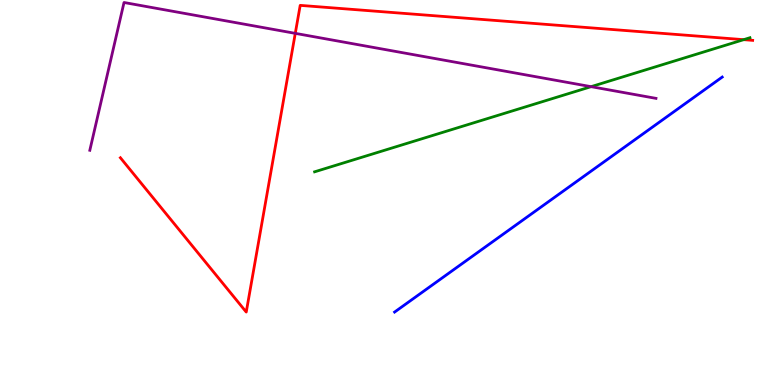[{'lines': ['blue', 'red'], 'intersections': []}, {'lines': ['green', 'red'], 'intersections': [{'x': 9.6, 'y': 8.97}]}, {'lines': ['purple', 'red'], 'intersections': [{'x': 3.81, 'y': 9.13}]}, {'lines': ['blue', 'green'], 'intersections': []}, {'lines': ['blue', 'purple'], 'intersections': []}, {'lines': ['green', 'purple'], 'intersections': [{'x': 7.63, 'y': 7.75}]}]